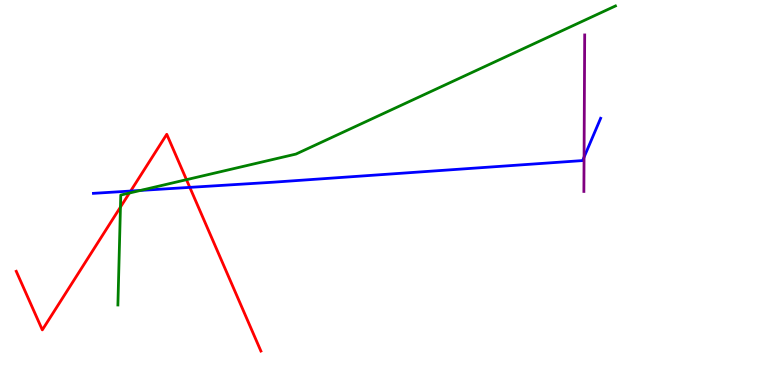[{'lines': ['blue', 'red'], 'intersections': [{'x': 1.69, 'y': 5.04}, {'x': 2.45, 'y': 5.13}]}, {'lines': ['green', 'red'], 'intersections': [{'x': 1.55, 'y': 4.62}, {'x': 1.67, 'y': 4.99}, {'x': 2.41, 'y': 5.33}]}, {'lines': ['purple', 'red'], 'intersections': []}, {'lines': ['blue', 'green'], 'intersections': [{'x': 1.81, 'y': 5.05}]}, {'lines': ['blue', 'purple'], 'intersections': [{'x': 7.54, 'y': 5.92}]}, {'lines': ['green', 'purple'], 'intersections': []}]